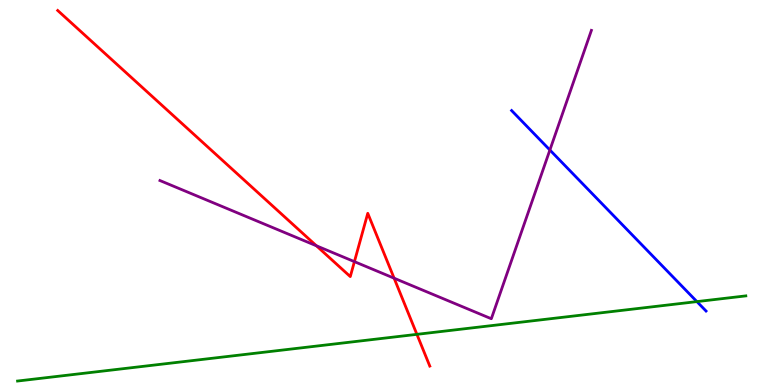[{'lines': ['blue', 'red'], 'intersections': []}, {'lines': ['green', 'red'], 'intersections': [{'x': 5.38, 'y': 1.32}]}, {'lines': ['purple', 'red'], 'intersections': [{'x': 4.08, 'y': 3.62}, {'x': 4.57, 'y': 3.2}, {'x': 5.09, 'y': 2.77}]}, {'lines': ['blue', 'green'], 'intersections': [{'x': 8.99, 'y': 2.17}]}, {'lines': ['blue', 'purple'], 'intersections': [{'x': 7.1, 'y': 6.1}]}, {'lines': ['green', 'purple'], 'intersections': []}]